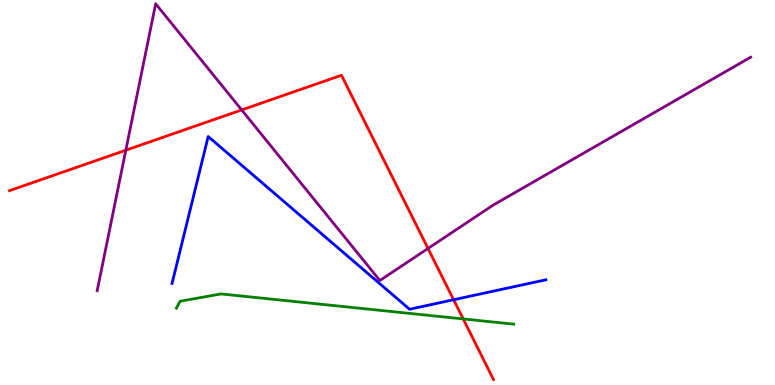[{'lines': ['blue', 'red'], 'intersections': [{'x': 5.85, 'y': 2.21}]}, {'lines': ['green', 'red'], 'intersections': [{'x': 5.98, 'y': 1.72}]}, {'lines': ['purple', 'red'], 'intersections': [{'x': 1.62, 'y': 6.1}, {'x': 3.12, 'y': 7.14}, {'x': 5.52, 'y': 3.55}]}, {'lines': ['blue', 'green'], 'intersections': []}, {'lines': ['blue', 'purple'], 'intersections': []}, {'lines': ['green', 'purple'], 'intersections': []}]